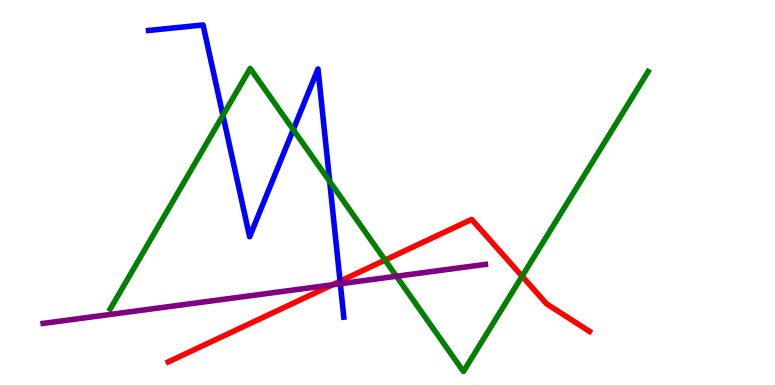[{'lines': ['blue', 'red'], 'intersections': [{'x': 4.39, 'y': 2.7}]}, {'lines': ['green', 'red'], 'intersections': [{'x': 4.97, 'y': 3.24}, {'x': 6.74, 'y': 2.82}]}, {'lines': ['purple', 'red'], 'intersections': [{'x': 4.29, 'y': 2.6}]}, {'lines': ['blue', 'green'], 'intersections': [{'x': 2.88, 'y': 7.0}, {'x': 3.78, 'y': 6.63}, {'x': 4.25, 'y': 5.29}]}, {'lines': ['blue', 'purple'], 'intersections': [{'x': 4.39, 'y': 2.63}]}, {'lines': ['green', 'purple'], 'intersections': [{'x': 5.12, 'y': 2.82}]}]